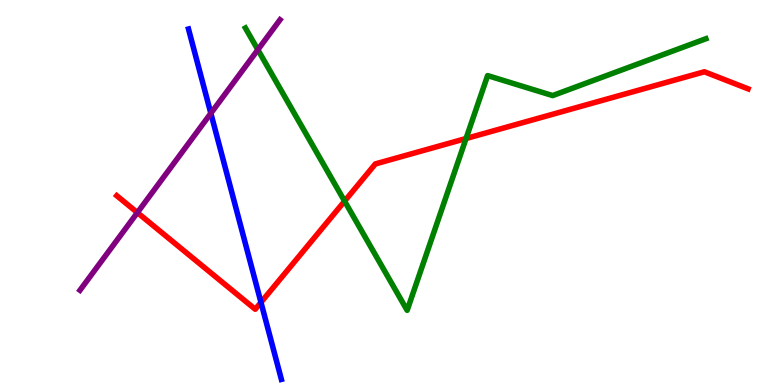[{'lines': ['blue', 'red'], 'intersections': [{'x': 3.37, 'y': 2.15}]}, {'lines': ['green', 'red'], 'intersections': [{'x': 4.45, 'y': 4.78}, {'x': 6.01, 'y': 6.4}]}, {'lines': ['purple', 'red'], 'intersections': [{'x': 1.77, 'y': 4.48}]}, {'lines': ['blue', 'green'], 'intersections': []}, {'lines': ['blue', 'purple'], 'intersections': [{'x': 2.72, 'y': 7.06}]}, {'lines': ['green', 'purple'], 'intersections': [{'x': 3.33, 'y': 8.71}]}]